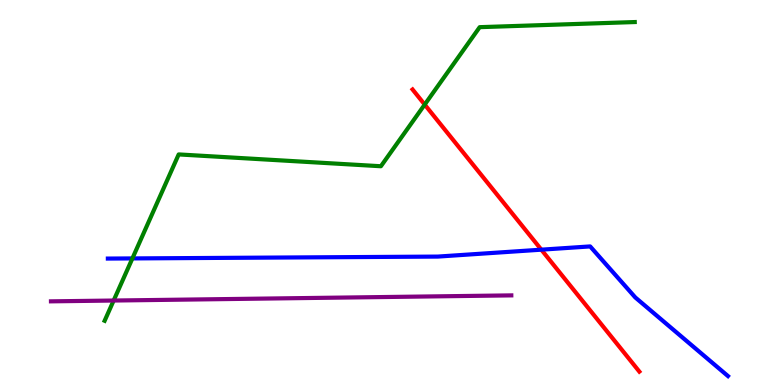[{'lines': ['blue', 'red'], 'intersections': [{'x': 6.99, 'y': 3.51}]}, {'lines': ['green', 'red'], 'intersections': [{'x': 5.48, 'y': 7.28}]}, {'lines': ['purple', 'red'], 'intersections': []}, {'lines': ['blue', 'green'], 'intersections': [{'x': 1.71, 'y': 3.29}]}, {'lines': ['blue', 'purple'], 'intersections': []}, {'lines': ['green', 'purple'], 'intersections': [{'x': 1.47, 'y': 2.19}]}]